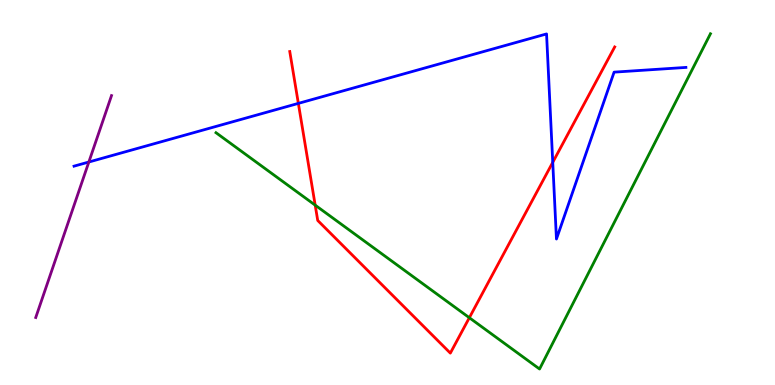[{'lines': ['blue', 'red'], 'intersections': [{'x': 3.85, 'y': 7.31}, {'x': 7.13, 'y': 5.78}]}, {'lines': ['green', 'red'], 'intersections': [{'x': 4.07, 'y': 4.67}, {'x': 6.06, 'y': 1.75}]}, {'lines': ['purple', 'red'], 'intersections': []}, {'lines': ['blue', 'green'], 'intersections': []}, {'lines': ['blue', 'purple'], 'intersections': [{'x': 1.15, 'y': 5.79}]}, {'lines': ['green', 'purple'], 'intersections': []}]